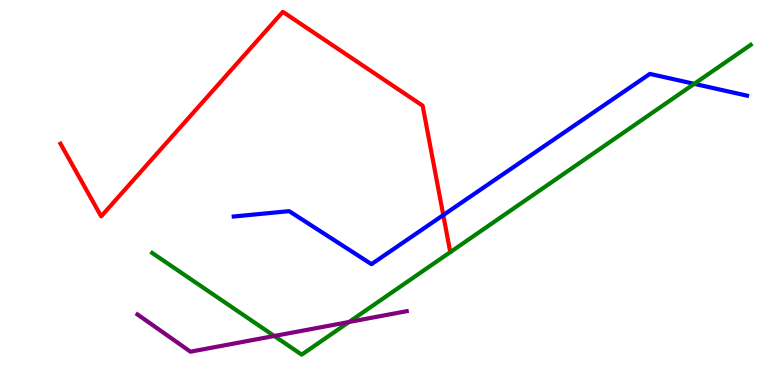[{'lines': ['blue', 'red'], 'intersections': [{'x': 5.72, 'y': 4.41}]}, {'lines': ['green', 'red'], 'intersections': []}, {'lines': ['purple', 'red'], 'intersections': []}, {'lines': ['blue', 'green'], 'intersections': [{'x': 8.96, 'y': 7.82}]}, {'lines': ['blue', 'purple'], 'intersections': []}, {'lines': ['green', 'purple'], 'intersections': [{'x': 3.54, 'y': 1.27}, {'x': 4.5, 'y': 1.64}]}]